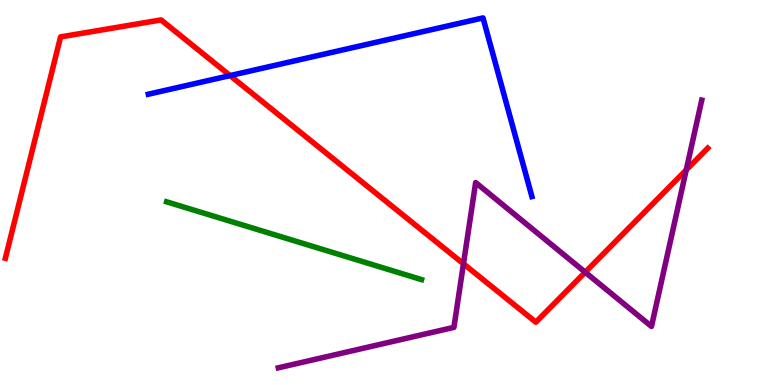[{'lines': ['blue', 'red'], 'intersections': [{'x': 2.97, 'y': 8.04}]}, {'lines': ['green', 'red'], 'intersections': []}, {'lines': ['purple', 'red'], 'intersections': [{'x': 5.98, 'y': 3.15}, {'x': 7.55, 'y': 2.93}, {'x': 8.85, 'y': 5.59}]}, {'lines': ['blue', 'green'], 'intersections': []}, {'lines': ['blue', 'purple'], 'intersections': []}, {'lines': ['green', 'purple'], 'intersections': []}]